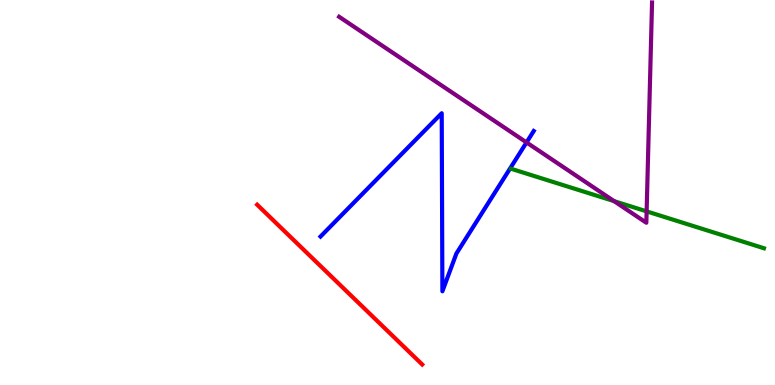[{'lines': ['blue', 'red'], 'intersections': []}, {'lines': ['green', 'red'], 'intersections': []}, {'lines': ['purple', 'red'], 'intersections': []}, {'lines': ['blue', 'green'], 'intersections': []}, {'lines': ['blue', 'purple'], 'intersections': [{'x': 6.79, 'y': 6.3}]}, {'lines': ['green', 'purple'], 'intersections': [{'x': 7.92, 'y': 4.78}, {'x': 8.34, 'y': 4.51}]}]